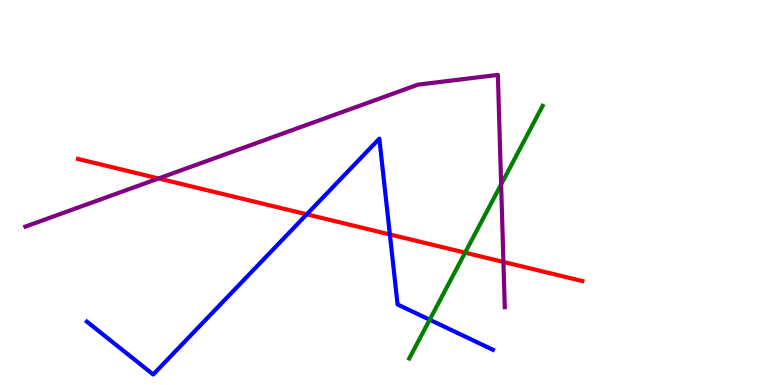[{'lines': ['blue', 'red'], 'intersections': [{'x': 3.96, 'y': 4.43}, {'x': 5.03, 'y': 3.91}]}, {'lines': ['green', 'red'], 'intersections': [{'x': 6.0, 'y': 3.44}]}, {'lines': ['purple', 'red'], 'intersections': [{'x': 2.05, 'y': 5.36}, {'x': 6.5, 'y': 3.2}]}, {'lines': ['blue', 'green'], 'intersections': [{'x': 5.54, 'y': 1.7}]}, {'lines': ['blue', 'purple'], 'intersections': []}, {'lines': ['green', 'purple'], 'intersections': [{'x': 6.47, 'y': 5.21}]}]